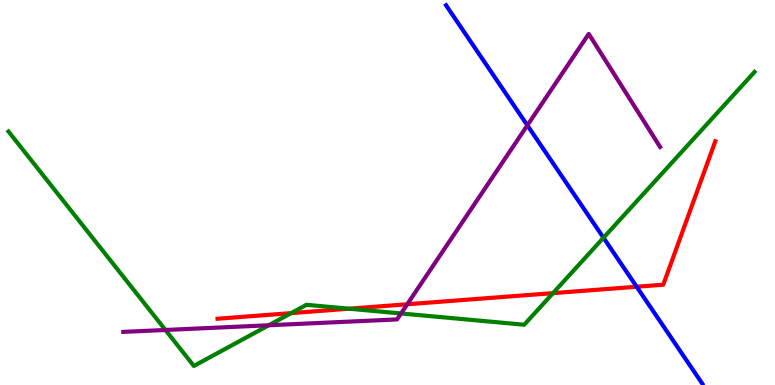[{'lines': ['blue', 'red'], 'intersections': [{'x': 8.22, 'y': 2.55}]}, {'lines': ['green', 'red'], 'intersections': [{'x': 3.76, 'y': 1.87}, {'x': 4.5, 'y': 1.98}, {'x': 7.14, 'y': 2.39}]}, {'lines': ['purple', 'red'], 'intersections': [{'x': 5.25, 'y': 2.1}]}, {'lines': ['blue', 'green'], 'intersections': [{'x': 7.79, 'y': 3.82}]}, {'lines': ['blue', 'purple'], 'intersections': [{'x': 6.8, 'y': 6.74}]}, {'lines': ['green', 'purple'], 'intersections': [{'x': 2.13, 'y': 1.43}, {'x': 3.47, 'y': 1.55}, {'x': 5.17, 'y': 1.86}]}]